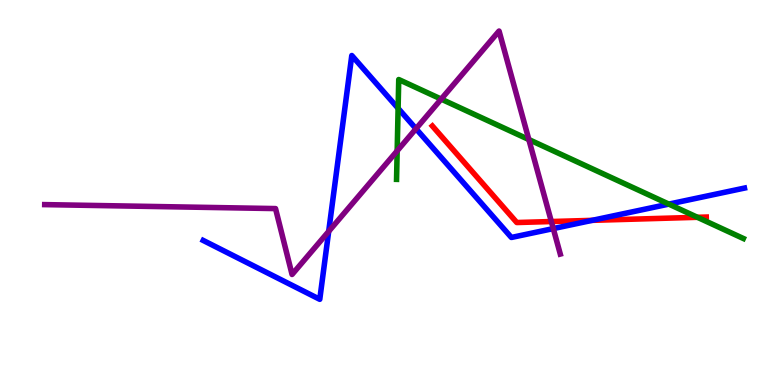[{'lines': ['blue', 'red'], 'intersections': [{'x': 7.64, 'y': 4.28}]}, {'lines': ['green', 'red'], 'intersections': [{'x': 9.0, 'y': 4.36}]}, {'lines': ['purple', 'red'], 'intersections': [{'x': 7.11, 'y': 4.25}]}, {'lines': ['blue', 'green'], 'intersections': [{'x': 5.14, 'y': 7.19}, {'x': 8.63, 'y': 4.7}]}, {'lines': ['blue', 'purple'], 'intersections': [{'x': 4.24, 'y': 3.99}, {'x': 5.37, 'y': 6.66}, {'x': 7.14, 'y': 4.06}]}, {'lines': ['green', 'purple'], 'intersections': [{'x': 5.12, 'y': 6.08}, {'x': 5.69, 'y': 7.43}, {'x': 6.82, 'y': 6.38}]}]